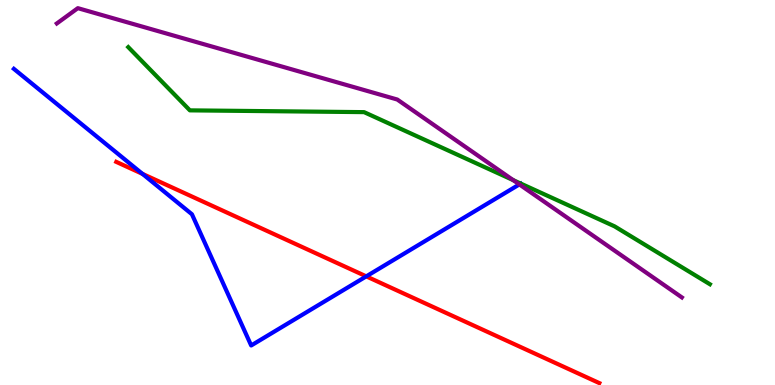[{'lines': ['blue', 'red'], 'intersections': [{'x': 1.84, 'y': 5.48}, {'x': 4.73, 'y': 2.82}]}, {'lines': ['green', 'red'], 'intersections': []}, {'lines': ['purple', 'red'], 'intersections': []}, {'lines': ['blue', 'green'], 'intersections': []}, {'lines': ['blue', 'purple'], 'intersections': [{'x': 6.7, 'y': 5.21}]}, {'lines': ['green', 'purple'], 'intersections': [{'x': 6.62, 'y': 5.32}]}]